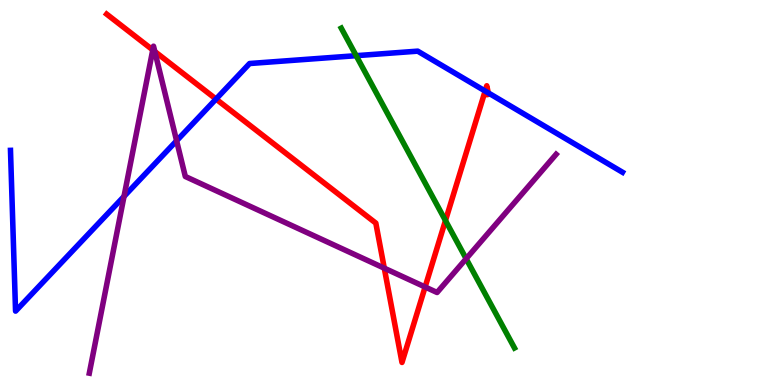[{'lines': ['blue', 'red'], 'intersections': [{'x': 2.79, 'y': 7.43}, {'x': 6.26, 'y': 7.64}, {'x': 6.3, 'y': 7.59}]}, {'lines': ['green', 'red'], 'intersections': [{'x': 5.75, 'y': 4.27}]}, {'lines': ['purple', 'red'], 'intersections': [{'x': 1.97, 'y': 8.7}, {'x': 2.0, 'y': 8.66}, {'x': 4.96, 'y': 3.03}, {'x': 5.49, 'y': 2.55}]}, {'lines': ['blue', 'green'], 'intersections': [{'x': 4.6, 'y': 8.55}]}, {'lines': ['blue', 'purple'], 'intersections': [{'x': 1.6, 'y': 4.9}, {'x': 2.28, 'y': 6.34}]}, {'lines': ['green', 'purple'], 'intersections': [{'x': 6.01, 'y': 3.28}]}]